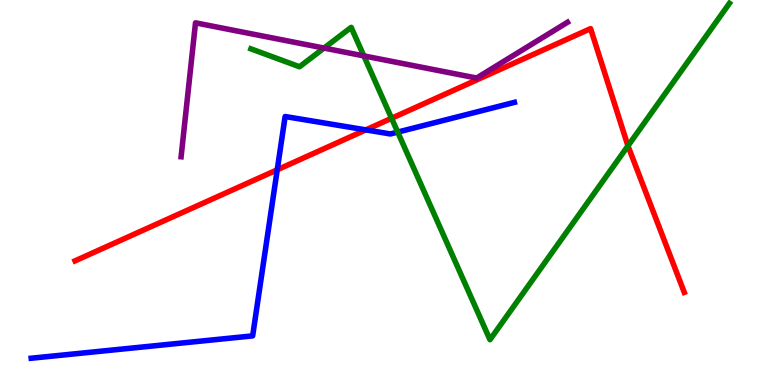[{'lines': ['blue', 'red'], 'intersections': [{'x': 3.58, 'y': 5.59}, {'x': 4.72, 'y': 6.63}]}, {'lines': ['green', 'red'], 'intersections': [{'x': 5.05, 'y': 6.93}, {'x': 8.1, 'y': 6.21}]}, {'lines': ['purple', 'red'], 'intersections': []}, {'lines': ['blue', 'green'], 'intersections': [{'x': 5.13, 'y': 6.57}]}, {'lines': ['blue', 'purple'], 'intersections': []}, {'lines': ['green', 'purple'], 'intersections': [{'x': 4.18, 'y': 8.75}, {'x': 4.69, 'y': 8.55}]}]